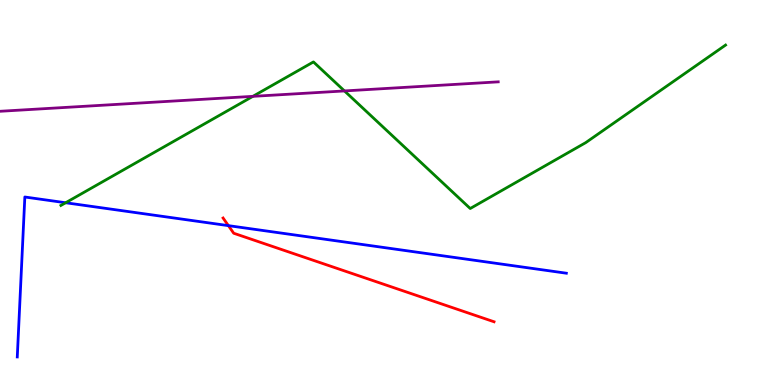[{'lines': ['blue', 'red'], 'intersections': [{'x': 2.95, 'y': 4.14}]}, {'lines': ['green', 'red'], 'intersections': []}, {'lines': ['purple', 'red'], 'intersections': []}, {'lines': ['blue', 'green'], 'intersections': [{'x': 0.847, 'y': 4.73}]}, {'lines': ['blue', 'purple'], 'intersections': []}, {'lines': ['green', 'purple'], 'intersections': [{'x': 3.26, 'y': 7.5}, {'x': 4.44, 'y': 7.64}]}]